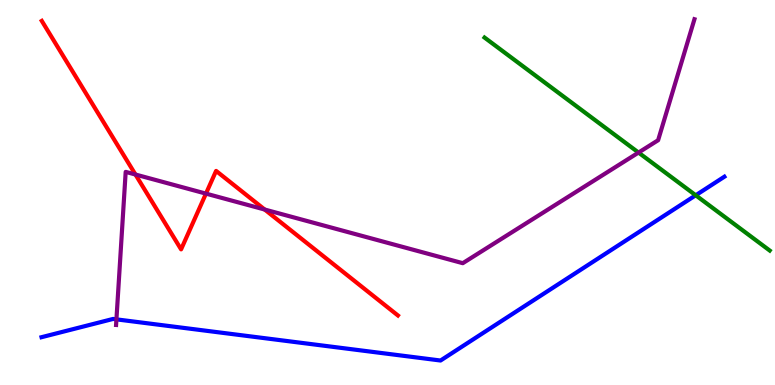[{'lines': ['blue', 'red'], 'intersections': []}, {'lines': ['green', 'red'], 'intersections': []}, {'lines': ['purple', 'red'], 'intersections': [{'x': 1.75, 'y': 5.47}, {'x': 2.66, 'y': 4.97}, {'x': 3.42, 'y': 4.56}]}, {'lines': ['blue', 'green'], 'intersections': [{'x': 8.98, 'y': 4.93}]}, {'lines': ['blue', 'purple'], 'intersections': [{'x': 1.5, 'y': 1.71}]}, {'lines': ['green', 'purple'], 'intersections': [{'x': 8.24, 'y': 6.04}]}]